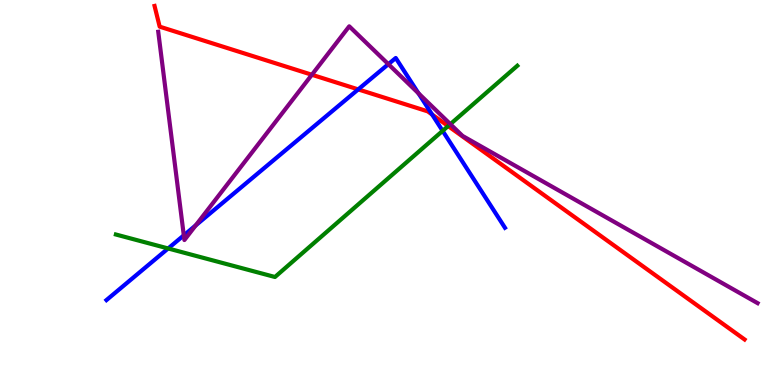[{'lines': ['blue', 'red'], 'intersections': [{'x': 4.62, 'y': 7.68}, {'x': 5.58, 'y': 7.02}]}, {'lines': ['green', 'red'], 'intersections': [{'x': 5.78, 'y': 6.73}]}, {'lines': ['purple', 'red'], 'intersections': [{'x': 4.02, 'y': 8.06}]}, {'lines': ['blue', 'green'], 'intersections': [{'x': 2.17, 'y': 3.55}, {'x': 5.71, 'y': 6.6}]}, {'lines': ['blue', 'purple'], 'intersections': [{'x': 2.37, 'y': 3.89}, {'x': 2.53, 'y': 4.15}, {'x': 5.01, 'y': 8.33}, {'x': 5.4, 'y': 7.58}]}, {'lines': ['green', 'purple'], 'intersections': [{'x': 5.81, 'y': 6.78}]}]